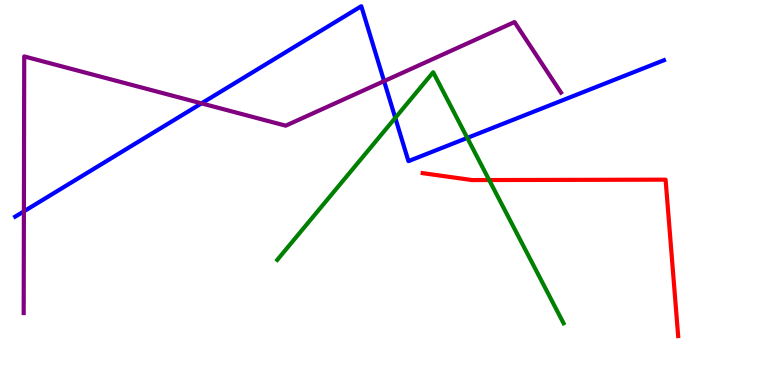[{'lines': ['blue', 'red'], 'intersections': []}, {'lines': ['green', 'red'], 'intersections': [{'x': 6.31, 'y': 5.32}]}, {'lines': ['purple', 'red'], 'intersections': []}, {'lines': ['blue', 'green'], 'intersections': [{'x': 5.1, 'y': 6.94}, {'x': 6.03, 'y': 6.42}]}, {'lines': ['blue', 'purple'], 'intersections': [{'x': 0.308, 'y': 4.51}, {'x': 2.6, 'y': 7.31}, {'x': 4.96, 'y': 7.89}]}, {'lines': ['green', 'purple'], 'intersections': []}]